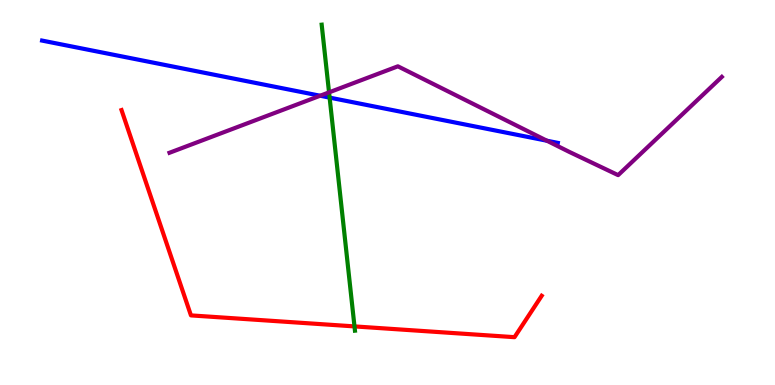[{'lines': ['blue', 'red'], 'intersections': []}, {'lines': ['green', 'red'], 'intersections': [{'x': 4.57, 'y': 1.52}]}, {'lines': ['purple', 'red'], 'intersections': []}, {'lines': ['blue', 'green'], 'intersections': [{'x': 4.25, 'y': 7.46}]}, {'lines': ['blue', 'purple'], 'intersections': [{'x': 4.13, 'y': 7.51}, {'x': 7.06, 'y': 6.34}]}, {'lines': ['green', 'purple'], 'intersections': [{'x': 4.25, 'y': 7.6}]}]